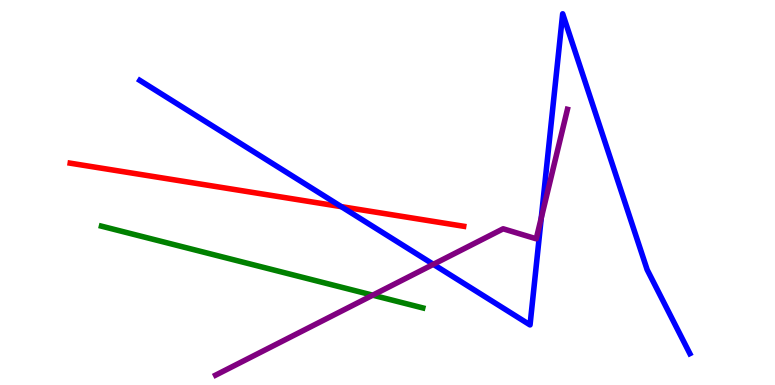[{'lines': ['blue', 'red'], 'intersections': [{'x': 4.4, 'y': 4.63}]}, {'lines': ['green', 'red'], 'intersections': []}, {'lines': ['purple', 'red'], 'intersections': []}, {'lines': ['blue', 'green'], 'intersections': []}, {'lines': ['blue', 'purple'], 'intersections': [{'x': 5.59, 'y': 3.13}, {'x': 6.98, 'y': 4.34}]}, {'lines': ['green', 'purple'], 'intersections': [{'x': 4.81, 'y': 2.33}]}]